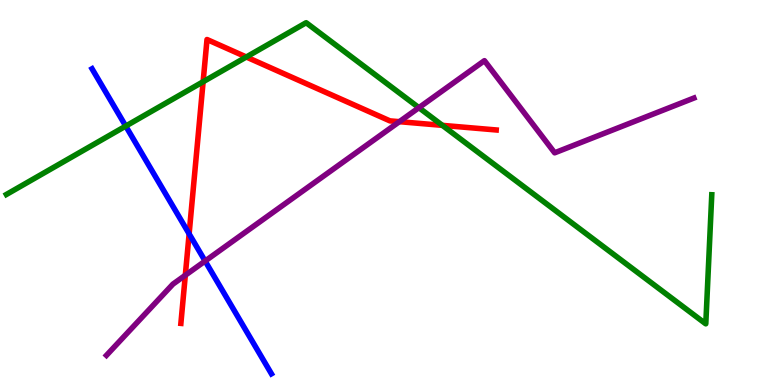[{'lines': ['blue', 'red'], 'intersections': [{'x': 2.44, 'y': 3.93}]}, {'lines': ['green', 'red'], 'intersections': [{'x': 2.62, 'y': 7.88}, {'x': 3.18, 'y': 8.52}, {'x': 5.71, 'y': 6.74}]}, {'lines': ['purple', 'red'], 'intersections': [{'x': 2.39, 'y': 2.85}, {'x': 5.15, 'y': 6.84}]}, {'lines': ['blue', 'green'], 'intersections': [{'x': 1.62, 'y': 6.73}]}, {'lines': ['blue', 'purple'], 'intersections': [{'x': 2.65, 'y': 3.22}]}, {'lines': ['green', 'purple'], 'intersections': [{'x': 5.41, 'y': 7.2}]}]